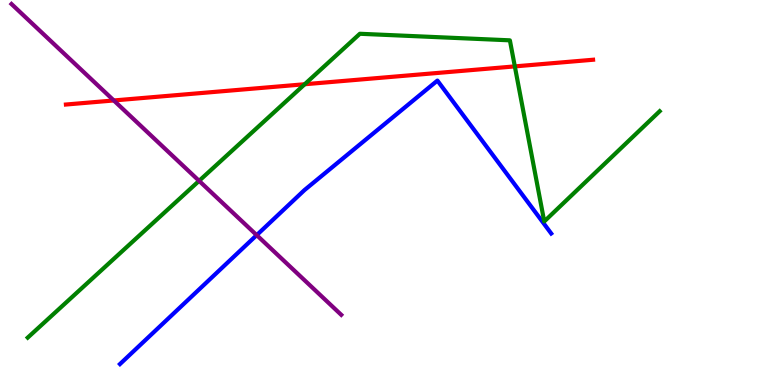[{'lines': ['blue', 'red'], 'intersections': []}, {'lines': ['green', 'red'], 'intersections': [{'x': 3.93, 'y': 7.81}, {'x': 6.64, 'y': 8.28}]}, {'lines': ['purple', 'red'], 'intersections': [{'x': 1.47, 'y': 7.39}]}, {'lines': ['blue', 'green'], 'intersections': []}, {'lines': ['blue', 'purple'], 'intersections': [{'x': 3.31, 'y': 3.89}]}, {'lines': ['green', 'purple'], 'intersections': [{'x': 2.57, 'y': 5.3}]}]